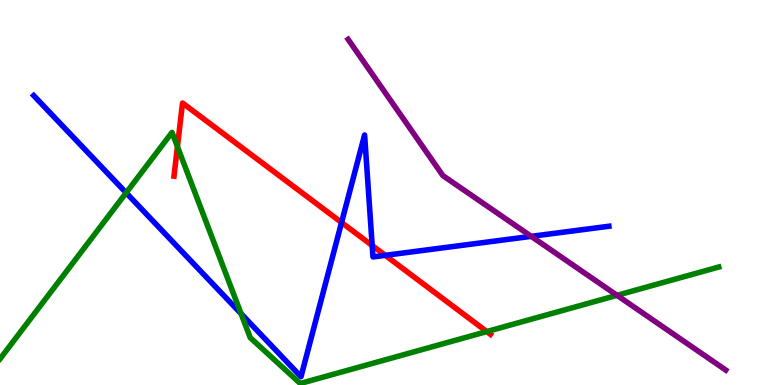[{'lines': ['blue', 'red'], 'intersections': [{'x': 4.41, 'y': 4.22}, {'x': 4.8, 'y': 3.62}, {'x': 4.97, 'y': 3.37}]}, {'lines': ['green', 'red'], 'intersections': [{'x': 2.29, 'y': 6.19}, {'x': 6.28, 'y': 1.39}]}, {'lines': ['purple', 'red'], 'intersections': []}, {'lines': ['blue', 'green'], 'intersections': [{'x': 1.63, 'y': 4.99}, {'x': 3.11, 'y': 1.85}]}, {'lines': ['blue', 'purple'], 'intersections': [{'x': 6.85, 'y': 3.86}]}, {'lines': ['green', 'purple'], 'intersections': [{'x': 7.96, 'y': 2.33}]}]